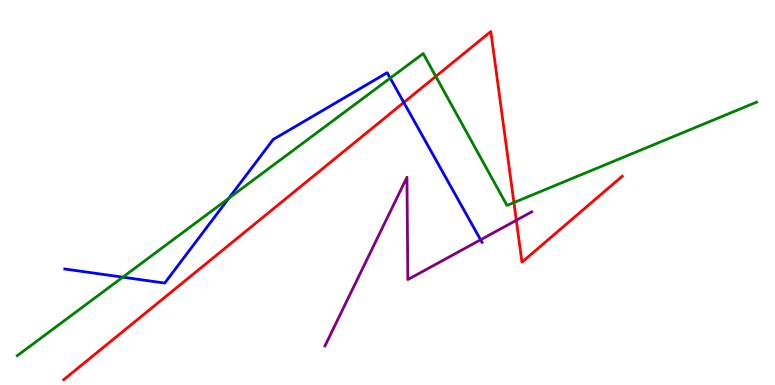[{'lines': ['blue', 'red'], 'intersections': [{'x': 5.21, 'y': 7.34}]}, {'lines': ['green', 'red'], 'intersections': [{'x': 5.62, 'y': 8.02}, {'x': 6.63, 'y': 4.74}]}, {'lines': ['purple', 'red'], 'intersections': [{'x': 6.66, 'y': 4.28}]}, {'lines': ['blue', 'green'], 'intersections': [{'x': 1.58, 'y': 2.8}, {'x': 2.95, 'y': 4.85}, {'x': 5.03, 'y': 7.97}]}, {'lines': ['blue', 'purple'], 'intersections': [{'x': 6.2, 'y': 3.77}]}, {'lines': ['green', 'purple'], 'intersections': []}]